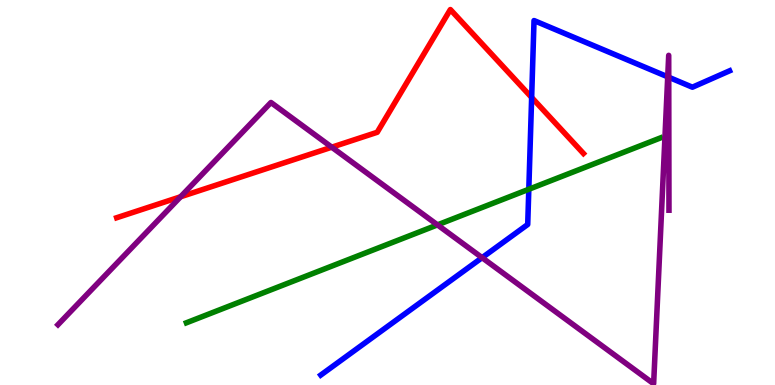[{'lines': ['blue', 'red'], 'intersections': [{'x': 6.86, 'y': 7.47}]}, {'lines': ['green', 'red'], 'intersections': []}, {'lines': ['purple', 'red'], 'intersections': [{'x': 2.33, 'y': 4.89}, {'x': 4.28, 'y': 6.18}]}, {'lines': ['blue', 'green'], 'intersections': [{'x': 6.82, 'y': 5.08}]}, {'lines': ['blue', 'purple'], 'intersections': [{'x': 6.22, 'y': 3.31}, {'x': 8.62, 'y': 8.0}, {'x': 8.63, 'y': 7.99}]}, {'lines': ['green', 'purple'], 'intersections': [{'x': 5.64, 'y': 4.16}]}]